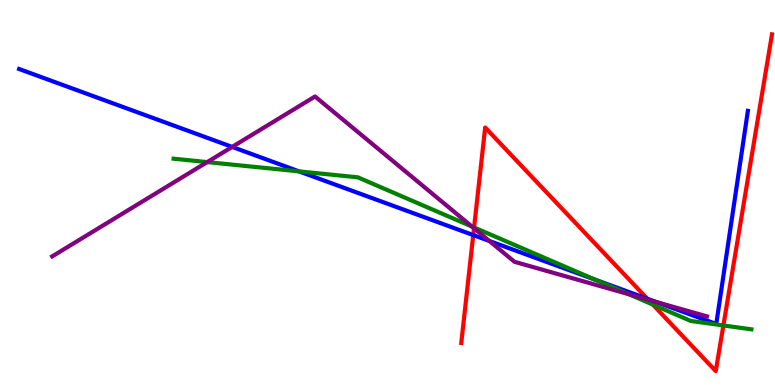[{'lines': ['blue', 'red'], 'intersections': [{'x': 6.11, 'y': 3.89}, {'x': 8.35, 'y': 2.24}]}, {'lines': ['green', 'red'], 'intersections': [{'x': 6.12, 'y': 4.09}, {'x': 8.42, 'y': 2.09}, {'x': 9.33, 'y': 1.55}]}, {'lines': ['purple', 'red'], 'intersections': [{'x': 6.12, 'y': 4.07}, {'x': 8.36, 'y': 2.22}]}, {'lines': ['blue', 'green'], 'intersections': [{'x': 3.86, 'y': 5.55}, {'x': 7.67, 'y': 2.74}]}, {'lines': ['blue', 'purple'], 'intersections': [{'x': 3.0, 'y': 6.18}, {'x': 6.31, 'y': 3.74}, {'x': 8.46, 'y': 2.16}]}, {'lines': ['green', 'purple'], 'intersections': [{'x': 2.67, 'y': 5.79}, {'x': 6.09, 'y': 4.12}, {'x': 8.11, 'y': 2.36}]}]